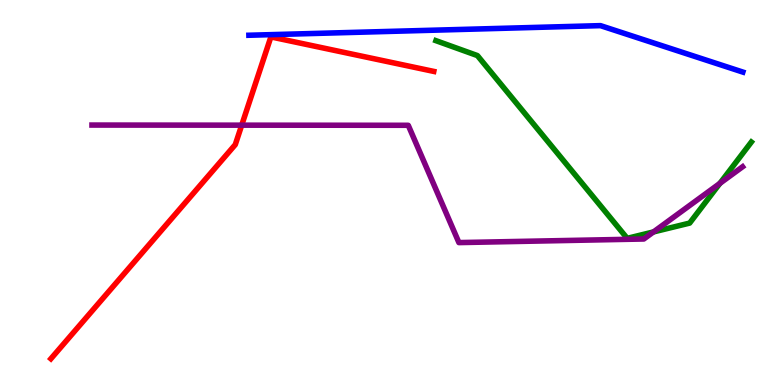[{'lines': ['blue', 'red'], 'intersections': []}, {'lines': ['green', 'red'], 'intersections': []}, {'lines': ['purple', 'red'], 'intersections': [{'x': 3.12, 'y': 6.75}]}, {'lines': ['blue', 'green'], 'intersections': []}, {'lines': ['blue', 'purple'], 'intersections': []}, {'lines': ['green', 'purple'], 'intersections': [{'x': 8.43, 'y': 3.98}, {'x': 9.29, 'y': 5.24}]}]